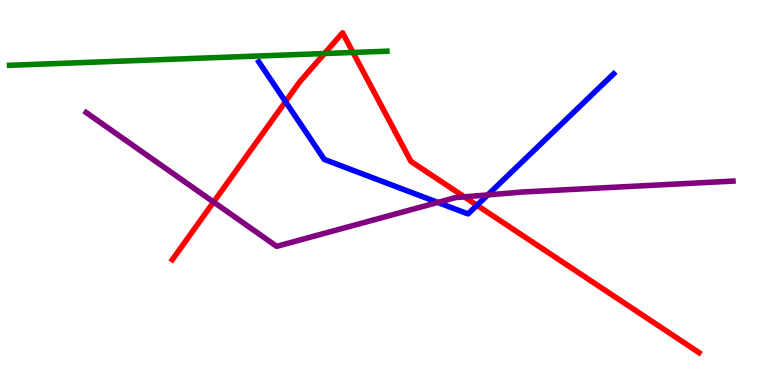[{'lines': ['blue', 'red'], 'intersections': [{'x': 3.68, 'y': 7.36}, {'x': 6.15, 'y': 4.67}]}, {'lines': ['green', 'red'], 'intersections': [{'x': 4.19, 'y': 8.61}, {'x': 4.56, 'y': 8.64}]}, {'lines': ['purple', 'red'], 'intersections': [{'x': 2.76, 'y': 4.75}, {'x': 5.99, 'y': 4.89}]}, {'lines': ['blue', 'green'], 'intersections': []}, {'lines': ['blue', 'purple'], 'intersections': [{'x': 5.65, 'y': 4.74}, {'x': 6.29, 'y': 4.94}]}, {'lines': ['green', 'purple'], 'intersections': []}]